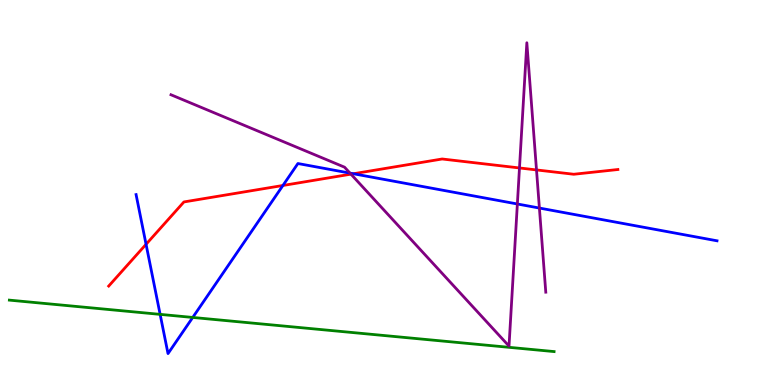[{'lines': ['blue', 'red'], 'intersections': [{'x': 1.88, 'y': 3.65}, {'x': 3.65, 'y': 5.18}, {'x': 4.56, 'y': 5.49}]}, {'lines': ['green', 'red'], 'intersections': []}, {'lines': ['purple', 'red'], 'intersections': [{'x': 4.53, 'y': 5.48}, {'x': 6.7, 'y': 5.64}, {'x': 6.92, 'y': 5.59}]}, {'lines': ['blue', 'green'], 'intersections': [{'x': 2.07, 'y': 1.83}, {'x': 2.49, 'y': 1.75}]}, {'lines': ['blue', 'purple'], 'intersections': [{'x': 4.52, 'y': 5.5}, {'x': 6.68, 'y': 4.7}, {'x': 6.96, 'y': 4.6}]}, {'lines': ['green', 'purple'], 'intersections': []}]